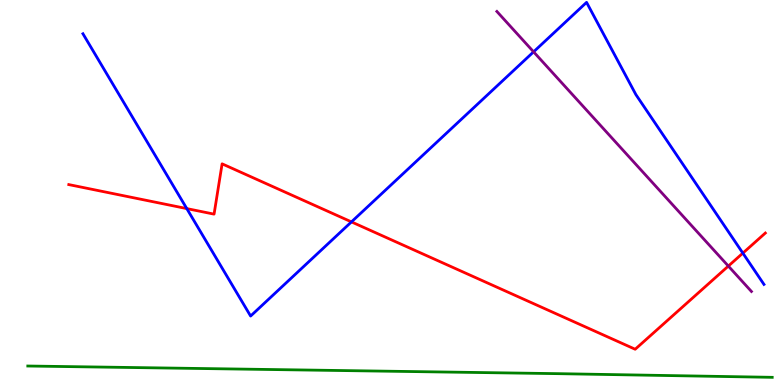[{'lines': ['blue', 'red'], 'intersections': [{'x': 2.41, 'y': 4.58}, {'x': 4.53, 'y': 4.24}, {'x': 9.59, 'y': 3.43}]}, {'lines': ['green', 'red'], 'intersections': []}, {'lines': ['purple', 'red'], 'intersections': [{'x': 9.4, 'y': 3.09}]}, {'lines': ['blue', 'green'], 'intersections': []}, {'lines': ['blue', 'purple'], 'intersections': [{'x': 6.88, 'y': 8.65}]}, {'lines': ['green', 'purple'], 'intersections': []}]